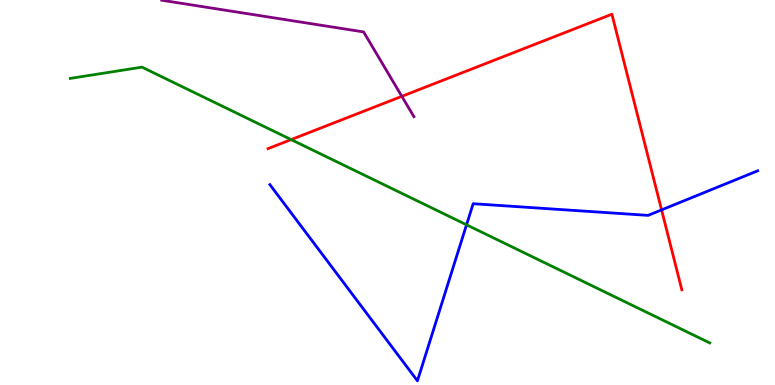[{'lines': ['blue', 'red'], 'intersections': [{'x': 8.54, 'y': 4.55}]}, {'lines': ['green', 'red'], 'intersections': [{'x': 3.76, 'y': 6.37}]}, {'lines': ['purple', 'red'], 'intersections': [{'x': 5.18, 'y': 7.5}]}, {'lines': ['blue', 'green'], 'intersections': [{'x': 6.02, 'y': 4.16}]}, {'lines': ['blue', 'purple'], 'intersections': []}, {'lines': ['green', 'purple'], 'intersections': []}]